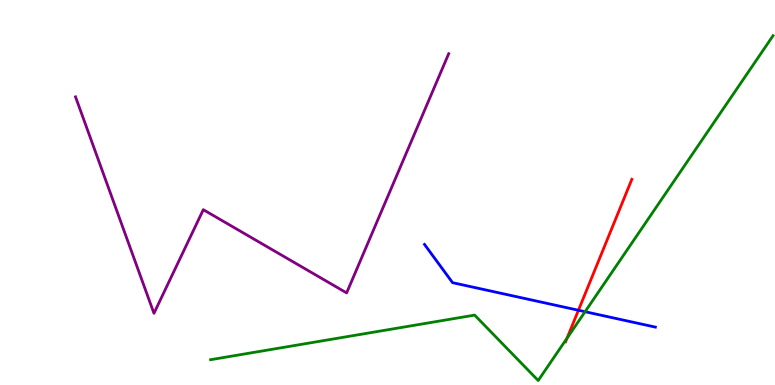[{'lines': ['blue', 'red'], 'intersections': [{'x': 7.46, 'y': 1.94}]}, {'lines': ['green', 'red'], 'intersections': [{'x': 7.32, 'y': 1.22}]}, {'lines': ['purple', 'red'], 'intersections': []}, {'lines': ['blue', 'green'], 'intersections': [{'x': 7.55, 'y': 1.9}]}, {'lines': ['blue', 'purple'], 'intersections': []}, {'lines': ['green', 'purple'], 'intersections': []}]